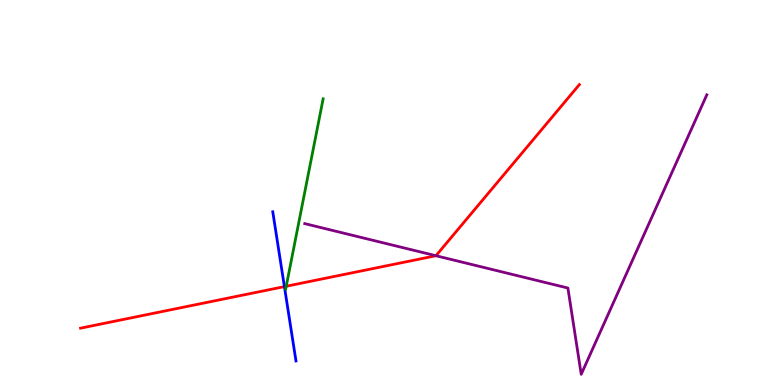[{'lines': ['blue', 'red'], 'intersections': [{'x': 3.67, 'y': 2.56}]}, {'lines': ['green', 'red'], 'intersections': [{'x': 3.69, 'y': 2.56}]}, {'lines': ['purple', 'red'], 'intersections': [{'x': 5.62, 'y': 3.36}]}, {'lines': ['blue', 'green'], 'intersections': []}, {'lines': ['blue', 'purple'], 'intersections': []}, {'lines': ['green', 'purple'], 'intersections': []}]